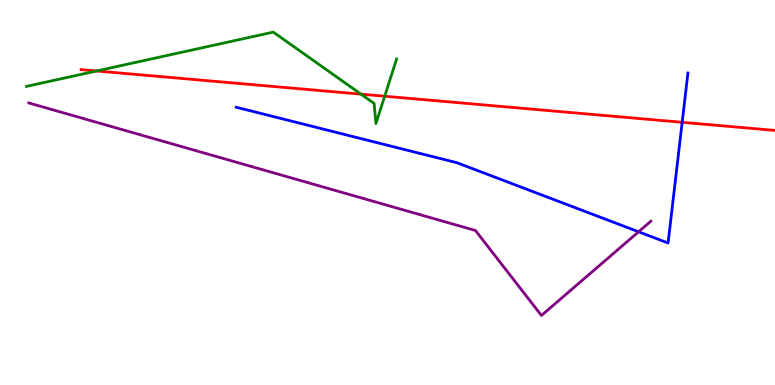[{'lines': ['blue', 'red'], 'intersections': [{'x': 8.8, 'y': 6.82}]}, {'lines': ['green', 'red'], 'intersections': [{'x': 1.25, 'y': 8.16}, {'x': 4.66, 'y': 7.55}, {'x': 4.96, 'y': 7.5}]}, {'lines': ['purple', 'red'], 'intersections': []}, {'lines': ['blue', 'green'], 'intersections': []}, {'lines': ['blue', 'purple'], 'intersections': [{'x': 8.24, 'y': 3.98}]}, {'lines': ['green', 'purple'], 'intersections': []}]